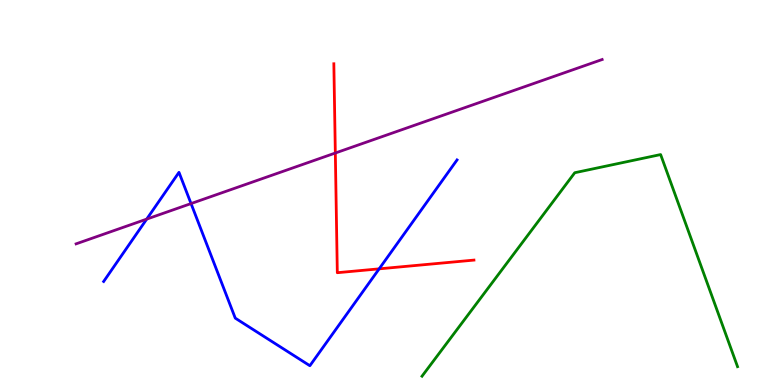[{'lines': ['blue', 'red'], 'intersections': [{'x': 4.89, 'y': 3.02}]}, {'lines': ['green', 'red'], 'intersections': []}, {'lines': ['purple', 'red'], 'intersections': [{'x': 4.33, 'y': 6.03}]}, {'lines': ['blue', 'green'], 'intersections': []}, {'lines': ['blue', 'purple'], 'intersections': [{'x': 1.89, 'y': 4.31}, {'x': 2.47, 'y': 4.71}]}, {'lines': ['green', 'purple'], 'intersections': []}]